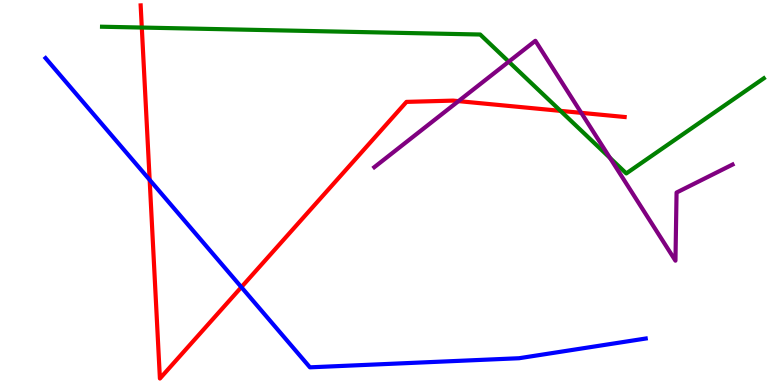[{'lines': ['blue', 'red'], 'intersections': [{'x': 1.93, 'y': 5.33}, {'x': 3.11, 'y': 2.54}]}, {'lines': ['green', 'red'], 'intersections': [{'x': 1.83, 'y': 9.28}, {'x': 7.23, 'y': 7.12}]}, {'lines': ['purple', 'red'], 'intersections': [{'x': 5.92, 'y': 7.37}, {'x': 7.5, 'y': 7.07}]}, {'lines': ['blue', 'green'], 'intersections': []}, {'lines': ['blue', 'purple'], 'intersections': []}, {'lines': ['green', 'purple'], 'intersections': [{'x': 6.56, 'y': 8.4}, {'x': 7.87, 'y': 5.9}]}]